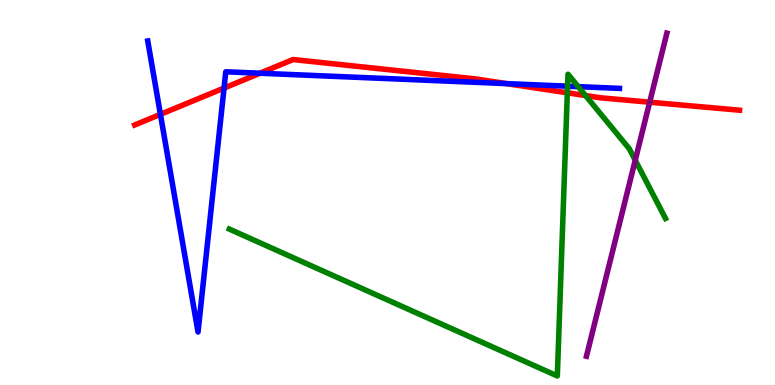[{'lines': ['blue', 'red'], 'intersections': [{'x': 2.07, 'y': 7.03}, {'x': 2.89, 'y': 7.71}, {'x': 3.35, 'y': 8.1}, {'x': 6.54, 'y': 7.83}]}, {'lines': ['green', 'red'], 'intersections': [{'x': 7.32, 'y': 7.59}, {'x': 7.55, 'y': 7.52}]}, {'lines': ['purple', 'red'], 'intersections': [{'x': 8.38, 'y': 7.35}]}, {'lines': ['blue', 'green'], 'intersections': [{'x': 7.32, 'y': 7.76}, {'x': 7.46, 'y': 7.75}]}, {'lines': ['blue', 'purple'], 'intersections': []}, {'lines': ['green', 'purple'], 'intersections': [{'x': 8.2, 'y': 5.84}]}]